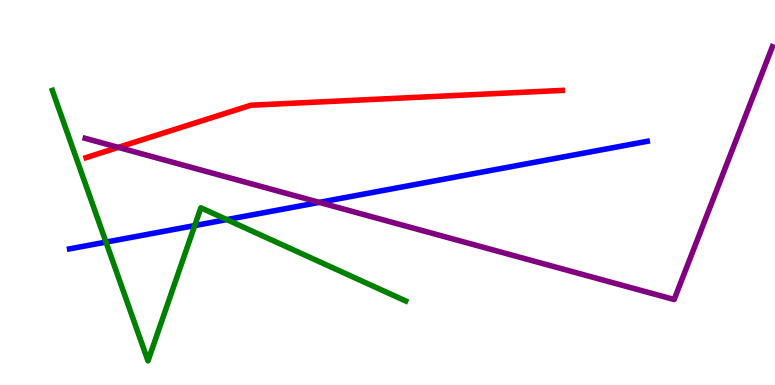[{'lines': ['blue', 'red'], 'intersections': []}, {'lines': ['green', 'red'], 'intersections': []}, {'lines': ['purple', 'red'], 'intersections': [{'x': 1.53, 'y': 6.17}]}, {'lines': ['blue', 'green'], 'intersections': [{'x': 1.37, 'y': 3.71}, {'x': 2.51, 'y': 4.14}, {'x': 2.93, 'y': 4.3}]}, {'lines': ['blue', 'purple'], 'intersections': [{'x': 4.12, 'y': 4.74}]}, {'lines': ['green', 'purple'], 'intersections': []}]